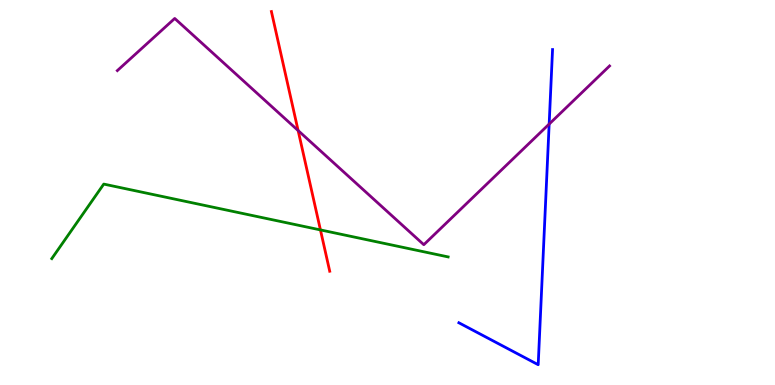[{'lines': ['blue', 'red'], 'intersections': []}, {'lines': ['green', 'red'], 'intersections': [{'x': 4.13, 'y': 4.03}]}, {'lines': ['purple', 'red'], 'intersections': [{'x': 3.85, 'y': 6.61}]}, {'lines': ['blue', 'green'], 'intersections': []}, {'lines': ['blue', 'purple'], 'intersections': [{'x': 7.09, 'y': 6.78}]}, {'lines': ['green', 'purple'], 'intersections': []}]